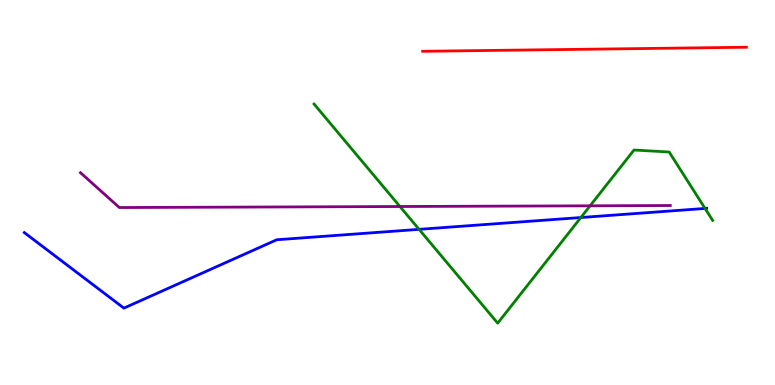[{'lines': ['blue', 'red'], 'intersections': []}, {'lines': ['green', 'red'], 'intersections': []}, {'lines': ['purple', 'red'], 'intersections': []}, {'lines': ['blue', 'green'], 'intersections': [{'x': 5.41, 'y': 4.04}, {'x': 7.5, 'y': 4.35}, {'x': 9.1, 'y': 4.59}]}, {'lines': ['blue', 'purple'], 'intersections': []}, {'lines': ['green', 'purple'], 'intersections': [{'x': 5.16, 'y': 4.64}, {'x': 7.61, 'y': 4.65}]}]